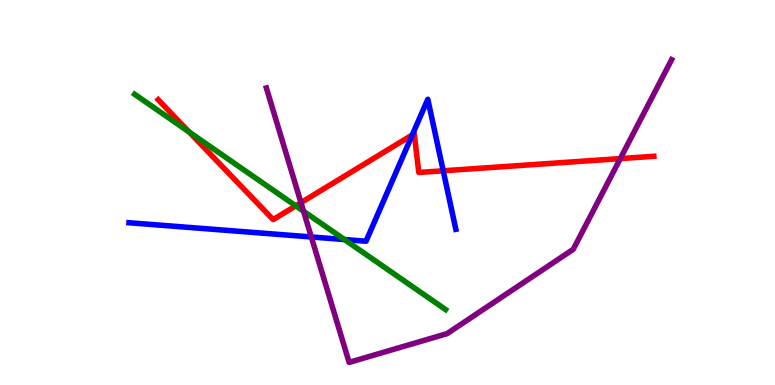[{'lines': ['blue', 'red'], 'intersections': [{'x': 5.32, 'y': 6.5}, {'x': 5.72, 'y': 5.56}]}, {'lines': ['green', 'red'], 'intersections': [{'x': 2.44, 'y': 6.57}, {'x': 3.82, 'y': 4.65}]}, {'lines': ['purple', 'red'], 'intersections': [{'x': 3.88, 'y': 4.74}, {'x': 8.0, 'y': 5.88}]}, {'lines': ['blue', 'green'], 'intersections': [{'x': 4.44, 'y': 3.78}]}, {'lines': ['blue', 'purple'], 'intersections': [{'x': 4.02, 'y': 3.85}]}, {'lines': ['green', 'purple'], 'intersections': [{'x': 3.92, 'y': 4.51}]}]